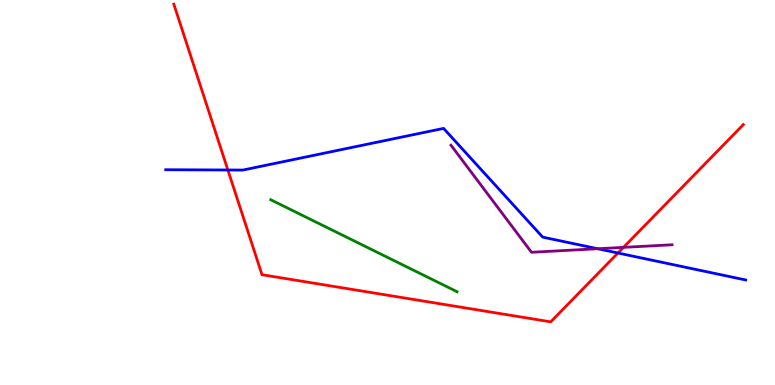[{'lines': ['blue', 'red'], 'intersections': [{'x': 2.94, 'y': 5.58}, {'x': 7.97, 'y': 3.43}]}, {'lines': ['green', 'red'], 'intersections': []}, {'lines': ['purple', 'red'], 'intersections': [{'x': 8.04, 'y': 3.57}]}, {'lines': ['blue', 'green'], 'intersections': []}, {'lines': ['blue', 'purple'], 'intersections': [{'x': 7.71, 'y': 3.54}]}, {'lines': ['green', 'purple'], 'intersections': []}]